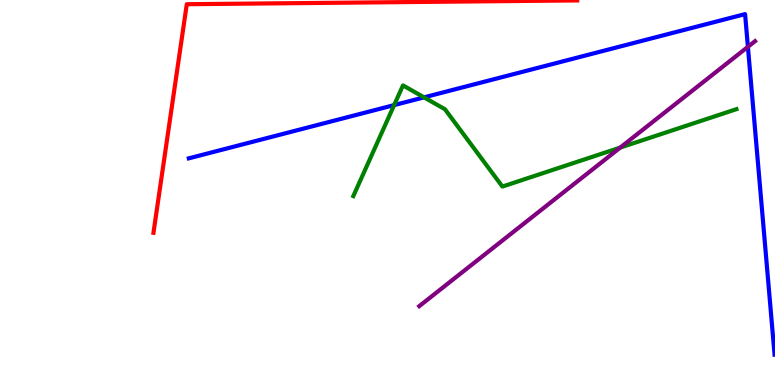[{'lines': ['blue', 'red'], 'intersections': []}, {'lines': ['green', 'red'], 'intersections': []}, {'lines': ['purple', 'red'], 'intersections': []}, {'lines': ['blue', 'green'], 'intersections': [{'x': 5.09, 'y': 7.27}, {'x': 5.47, 'y': 7.47}]}, {'lines': ['blue', 'purple'], 'intersections': [{'x': 9.65, 'y': 8.78}]}, {'lines': ['green', 'purple'], 'intersections': [{'x': 8.0, 'y': 6.17}]}]